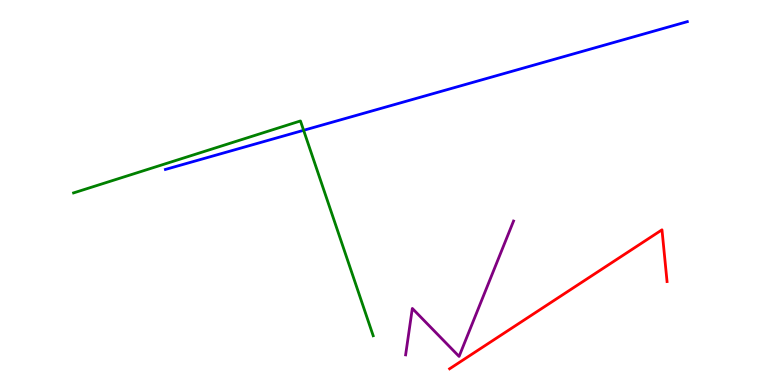[{'lines': ['blue', 'red'], 'intersections': []}, {'lines': ['green', 'red'], 'intersections': []}, {'lines': ['purple', 'red'], 'intersections': []}, {'lines': ['blue', 'green'], 'intersections': [{'x': 3.92, 'y': 6.62}]}, {'lines': ['blue', 'purple'], 'intersections': []}, {'lines': ['green', 'purple'], 'intersections': []}]